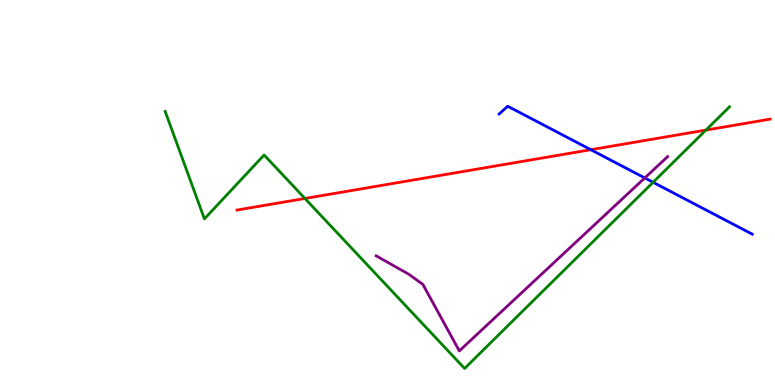[{'lines': ['blue', 'red'], 'intersections': [{'x': 7.62, 'y': 6.11}]}, {'lines': ['green', 'red'], 'intersections': [{'x': 3.93, 'y': 4.84}, {'x': 9.11, 'y': 6.62}]}, {'lines': ['purple', 'red'], 'intersections': []}, {'lines': ['blue', 'green'], 'intersections': [{'x': 8.43, 'y': 5.27}]}, {'lines': ['blue', 'purple'], 'intersections': [{'x': 8.32, 'y': 5.38}]}, {'lines': ['green', 'purple'], 'intersections': []}]